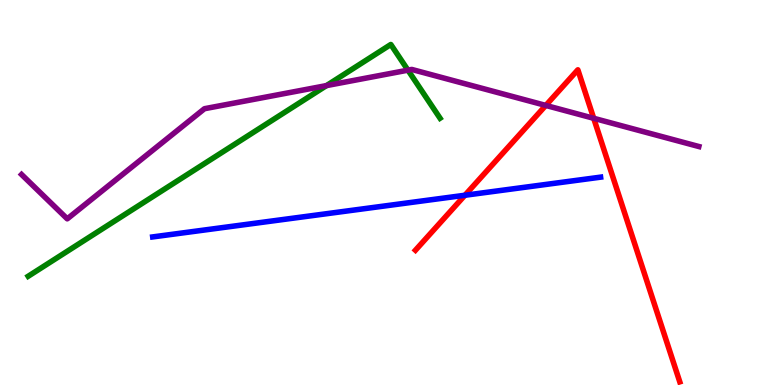[{'lines': ['blue', 'red'], 'intersections': [{'x': 6.0, 'y': 4.93}]}, {'lines': ['green', 'red'], 'intersections': []}, {'lines': ['purple', 'red'], 'intersections': [{'x': 7.04, 'y': 7.26}, {'x': 7.66, 'y': 6.93}]}, {'lines': ['blue', 'green'], 'intersections': []}, {'lines': ['blue', 'purple'], 'intersections': []}, {'lines': ['green', 'purple'], 'intersections': [{'x': 4.21, 'y': 7.78}, {'x': 5.26, 'y': 8.18}]}]